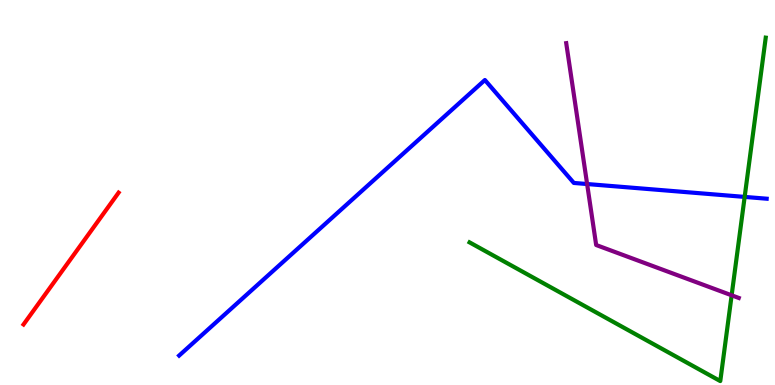[{'lines': ['blue', 'red'], 'intersections': []}, {'lines': ['green', 'red'], 'intersections': []}, {'lines': ['purple', 'red'], 'intersections': []}, {'lines': ['blue', 'green'], 'intersections': [{'x': 9.61, 'y': 4.89}]}, {'lines': ['blue', 'purple'], 'intersections': [{'x': 7.58, 'y': 5.22}]}, {'lines': ['green', 'purple'], 'intersections': [{'x': 9.44, 'y': 2.33}]}]